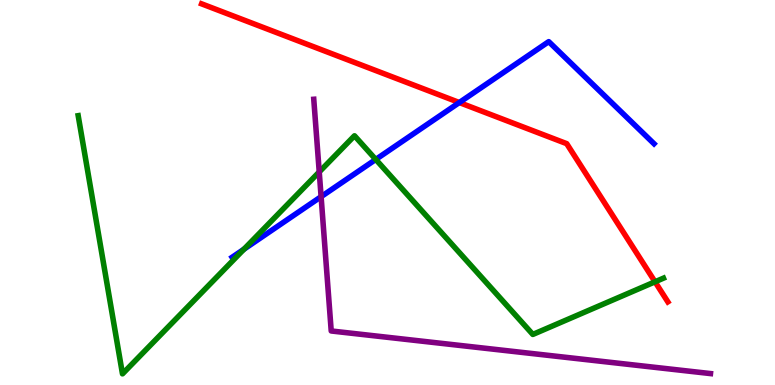[{'lines': ['blue', 'red'], 'intersections': [{'x': 5.93, 'y': 7.34}]}, {'lines': ['green', 'red'], 'intersections': [{'x': 8.45, 'y': 2.68}]}, {'lines': ['purple', 'red'], 'intersections': []}, {'lines': ['blue', 'green'], 'intersections': [{'x': 3.15, 'y': 3.53}, {'x': 4.85, 'y': 5.86}]}, {'lines': ['blue', 'purple'], 'intersections': [{'x': 4.14, 'y': 4.89}]}, {'lines': ['green', 'purple'], 'intersections': [{'x': 4.12, 'y': 5.53}]}]